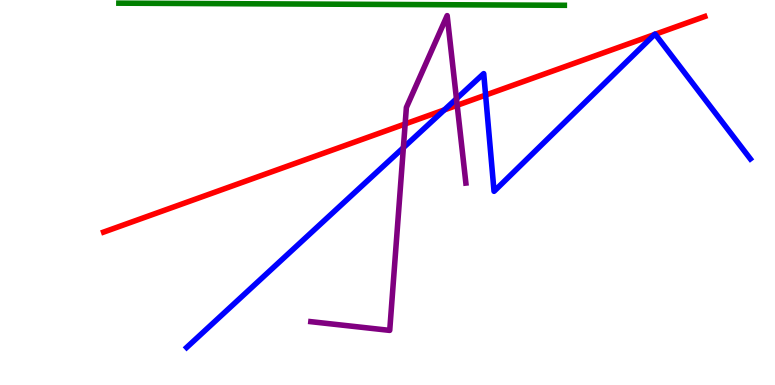[{'lines': ['blue', 'red'], 'intersections': [{'x': 5.73, 'y': 7.15}, {'x': 6.27, 'y': 7.53}, {'x': 8.45, 'y': 9.1}, {'x': 8.45, 'y': 9.11}]}, {'lines': ['green', 'red'], 'intersections': []}, {'lines': ['purple', 'red'], 'intersections': [{'x': 5.23, 'y': 6.78}, {'x': 5.9, 'y': 7.27}]}, {'lines': ['blue', 'green'], 'intersections': []}, {'lines': ['blue', 'purple'], 'intersections': [{'x': 5.2, 'y': 6.16}, {'x': 5.89, 'y': 7.44}]}, {'lines': ['green', 'purple'], 'intersections': []}]